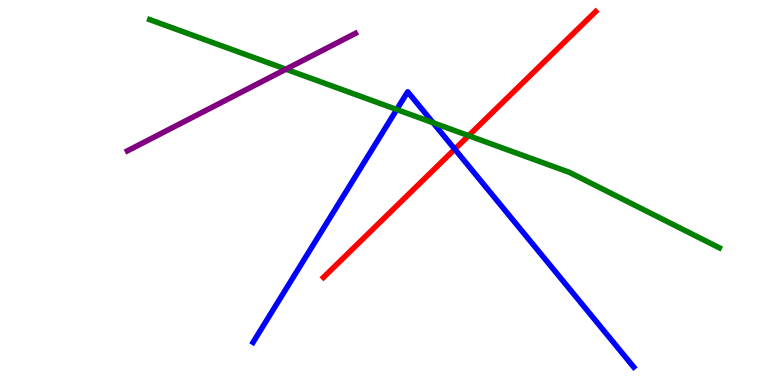[{'lines': ['blue', 'red'], 'intersections': [{'x': 5.87, 'y': 6.13}]}, {'lines': ['green', 'red'], 'intersections': [{'x': 6.05, 'y': 6.48}]}, {'lines': ['purple', 'red'], 'intersections': []}, {'lines': ['blue', 'green'], 'intersections': [{'x': 5.12, 'y': 7.16}, {'x': 5.59, 'y': 6.81}]}, {'lines': ['blue', 'purple'], 'intersections': []}, {'lines': ['green', 'purple'], 'intersections': [{'x': 3.69, 'y': 8.2}]}]